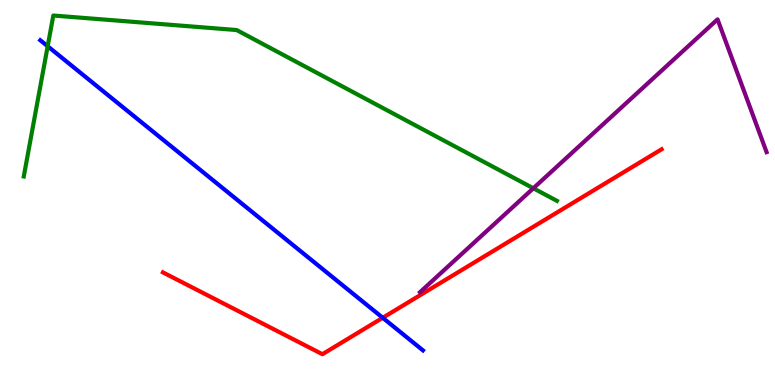[{'lines': ['blue', 'red'], 'intersections': [{'x': 4.94, 'y': 1.75}]}, {'lines': ['green', 'red'], 'intersections': []}, {'lines': ['purple', 'red'], 'intersections': []}, {'lines': ['blue', 'green'], 'intersections': [{'x': 0.615, 'y': 8.8}]}, {'lines': ['blue', 'purple'], 'intersections': []}, {'lines': ['green', 'purple'], 'intersections': [{'x': 6.88, 'y': 5.11}]}]